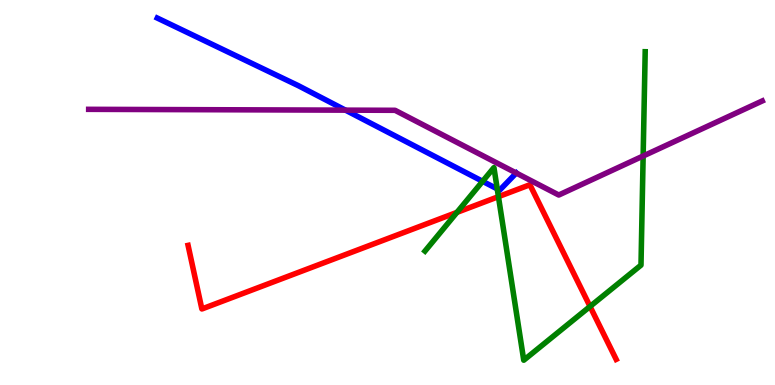[{'lines': ['blue', 'red'], 'intersections': []}, {'lines': ['green', 'red'], 'intersections': [{'x': 5.9, 'y': 4.48}, {'x': 6.43, 'y': 4.89}, {'x': 7.61, 'y': 2.04}]}, {'lines': ['purple', 'red'], 'intersections': []}, {'lines': ['blue', 'green'], 'intersections': [{'x': 6.23, 'y': 5.29}, {'x': 6.42, 'y': 5.09}]}, {'lines': ['blue', 'purple'], 'intersections': [{'x': 4.46, 'y': 7.14}, {'x': 6.66, 'y': 5.51}]}, {'lines': ['green', 'purple'], 'intersections': [{'x': 8.3, 'y': 5.95}]}]